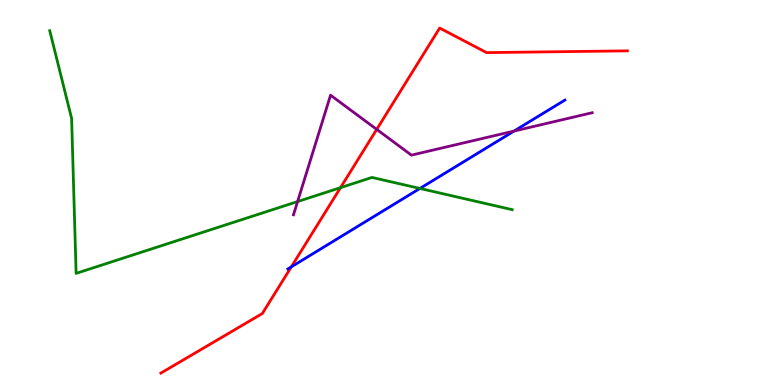[{'lines': ['blue', 'red'], 'intersections': [{'x': 3.76, 'y': 3.07}]}, {'lines': ['green', 'red'], 'intersections': [{'x': 4.39, 'y': 5.13}]}, {'lines': ['purple', 'red'], 'intersections': [{'x': 4.86, 'y': 6.64}]}, {'lines': ['blue', 'green'], 'intersections': [{'x': 5.42, 'y': 5.11}]}, {'lines': ['blue', 'purple'], 'intersections': [{'x': 6.63, 'y': 6.6}]}, {'lines': ['green', 'purple'], 'intersections': [{'x': 3.84, 'y': 4.76}]}]